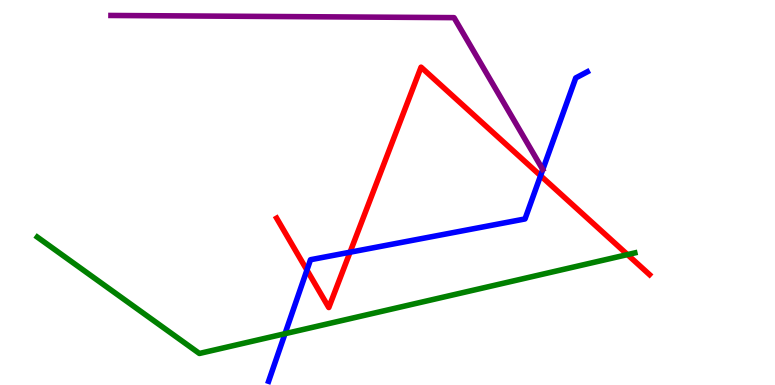[{'lines': ['blue', 'red'], 'intersections': [{'x': 3.96, 'y': 2.98}, {'x': 4.52, 'y': 3.45}, {'x': 6.98, 'y': 5.44}]}, {'lines': ['green', 'red'], 'intersections': [{'x': 8.1, 'y': 3.39}]}, {'lines': ['purple', 'red'], 'intersections': []}, {'lines': ['blue', 'green'], 'intersections': [{'x': 3.68, 'y': 1.33}]}, {'lines': ['blue', 'purple'], 'intersections': []}, {'lines': ['green', 'purple'], 'intersections': []}]